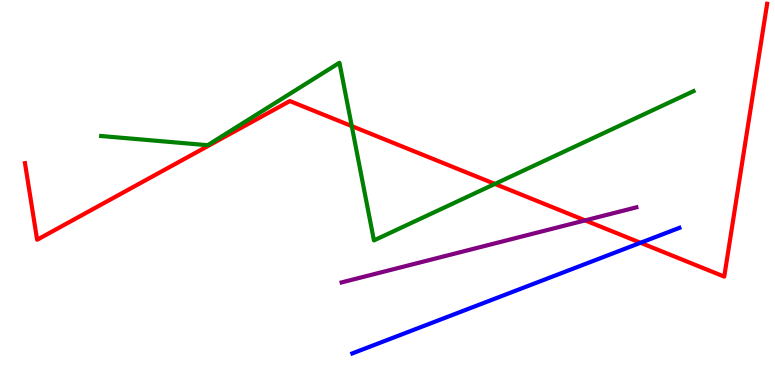[{'lines': ['blue', 'red'], 'intersections': [{'x': 8.26, 'y': 3.69}]}, {'lines': ['green', 'red'], 'intersections': [{'x': 4.54, 'y': 6.73}, {'x': 6.39, 'y': 5.22}]}, {'lines': ['purple', 'red'], 'intersections': [{'x': 7.55, 'y': 4.28}]}, {'lines': ['blue', 'green'], 'intersections': []}, {'lines': ['blue', 'purple'], 'intersections': []}, {'lines': ['green', 'purple'], 'intersections': []}]